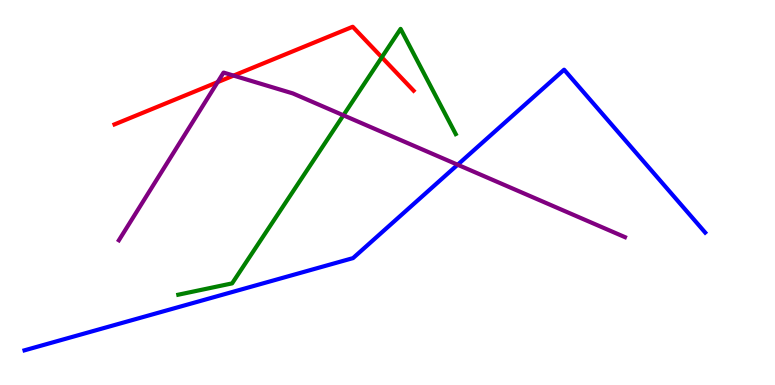[{'lines': ['blue', 'red'], 'intersections': []}, {'lines': ['green', 'red'], 'intersections': [{'x': 4.93, 'y': 8.51}]}, {'lines': ['purple', 'red'], 'intersections': [{'x': 2.81, 'y': 7.87}, {'x': 3.01, 'y': 8.04}]}, {'lines': ['blue', 'green'], 'intersections': []}, {'lines': ['blue', 'purple'], 'intersections': [{'x': 5.91, 'y': 5.72}]}, {'lines': ['green', 'purple'], 'intersections': [{'x': 4.43, 'y': 7.01}]}]